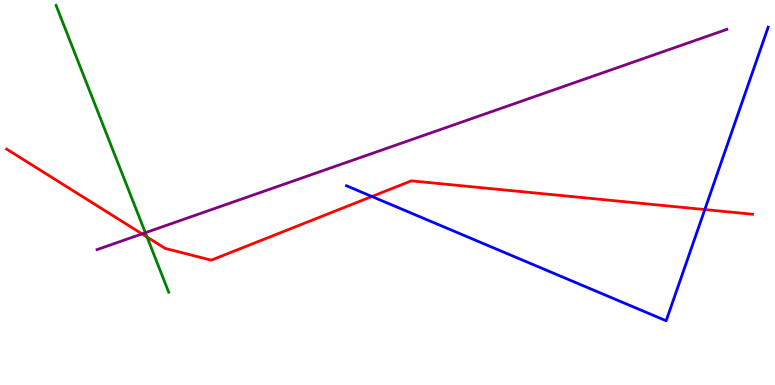[{'lines': ['blue', 'red'], 'intersections': [{'x': 4.8, 'y': 4.9}, {'x': 9.09, 'y': 4.56}]}, {'lines': ['green', 'red'], 'intersections': [{'x': 1.9, 'y': 3.84}]}, {'lines': ['purple', 'red'], 'intersections': [{'x': 1.83, 'y': 3.92}]}, {'lines': ['blue', 'green'], 'intersections': []}, {'lines': ['blue', 'purple'], 'intersections': []}, {'lines': ['green', 'purple'], 'intersections': [{'x': 1.88, 'y': 3.96}]}]